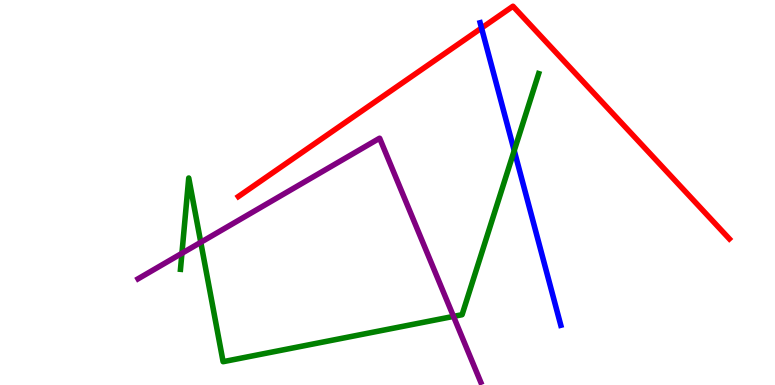[{'lines': ['blue', 'red'], 'intersections': [{'x': 6.21, 'y': 9.27}]}, {'lines': ['green', 'red'], 'intersections': []}, {'lines': ['purple', 'red'], 'intersections': []}, {'lines': ['blue', 'green'], 'intersections': [{'x': 6.64, 'y': 6.09}]}, {'lines': ['blue', 'purple'], 'intersections': []}, {'lines': ['green', 'purple'], 'intersections': [{'x': 2.35, 'y': 3.42}, {'x': 2.59, 'y': 3.71}, {'x': 5.85, 'y': 1.78}]}]